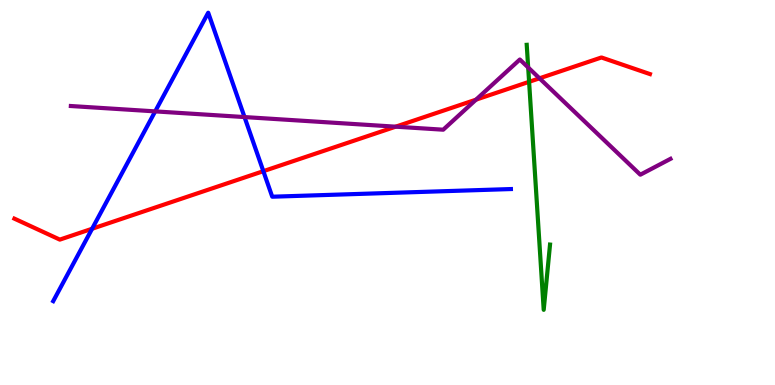[{'lines': ['blue', 'red'], 'intersections': [{'x': 1.19, 'y': 4.06}, {'x': 3.4, 'y': 5.55}]}, {'lines': ['green', 'red'], 'intersections': [{'x': 6.83, 'y': 7.88}]}, {'lines': ['purple', 'red'], 'intersections': [{'x': 5.11, 'y': 6.71}, {'x': 6.14, 'y': 7.41}, {'x': 6.96, 'y': 7.97}]}, {'lines': ['blue', 'green'], 'intersections': []}, {'lines': ['blue', 'purple'], 'intersections': [{'x': 2.0, 'y': 7.11}, {'x': 3.16, 'y': 6.96}]}, {'lines': ['green', 'purple'], 'intersections': [{'x': 6.82, 'y': 8.25}]}]